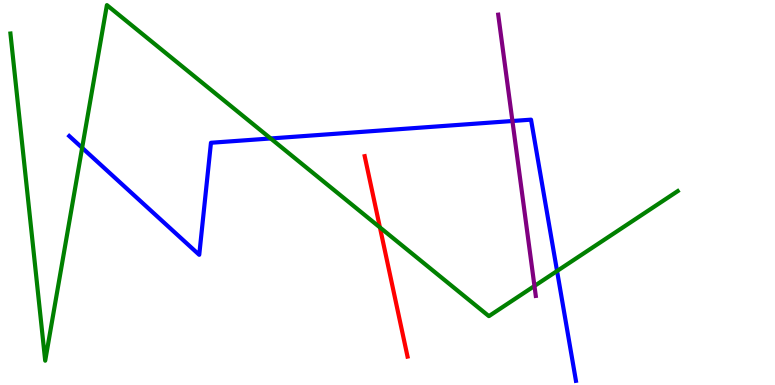[{'lines': ['blue', 'red'], 'intersections': []}, {'lines': ['green', 'red'], 'intersections': [{'x': 4.9, 'y': 4.09}]}, {'lines': ['purple', 'red'], 'intersections': []}, {'lines': ['blue', 'green'], 'intersections': [{'x': 1.06, 'y': 6.16}, {'x': 3.49, 'y': 6.4}, {'x': 7.19, 'y': 2.96}]}, {'lines': ['blue', 'purple'], 'intersections': [{'x': 6.61, 'y': 6.86}]}, {'lines': ['green', 'purple'], 'intersections': [{'x': 6.9, 'y': 2.57}]}]